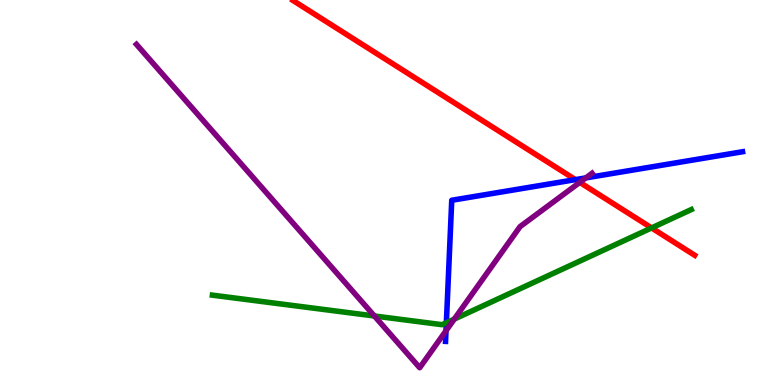[{'lines': ['blue', 'red'], 'intersections': [{'x': 7.43, 'y': 5.33}]}, {'lines': ['green', 'red'], 'intersections': [{'x': 8.41, 'y': 4.08}]}, {'lines': ['purple', 'red'], 'intersections': [{'x': 7.48, 'y': 5.26}]}, {'lines': ['blue', 'green'], 'intersections': [{'x': 5.76, 'y': 1.62}]}, {'lines': ['blue', 'purple'], 'intersections': [{'x': 5.75, 'y': 1.41}, {'x': 7.56, 'y': 5.38}]}, {'lines': ['green', 'purple'], 'intersections': [{'x': 4.83, 'y': 1.79}, {'x': 5.86, 'y': 1.71}]}]